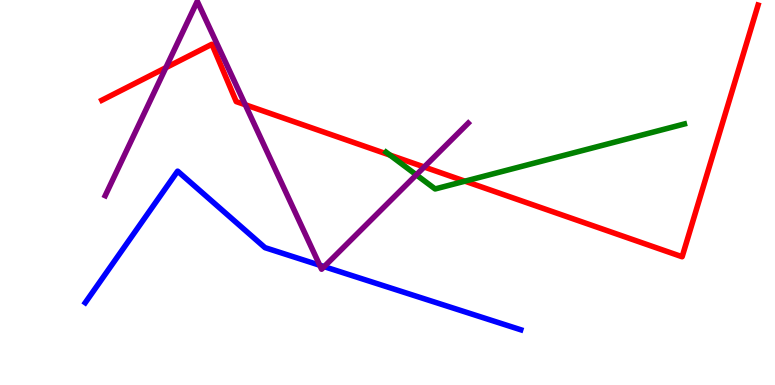[{'lines': ['blue', 'red'], 'intersections': []}, {'lines': ['green', 'red'], 'intersections': [{'x': 5.03, 'y': 5.97}, {'x': 6.0, 'y': 5.29}]}, {'lines': ['purple', 'red'], 'intersections': [{'x': 2.14, 'y': 8.24}, {'x': 3.16, 'y': 7.28}, {'x': 5.47, 'y': 5.66}]}, {'lines': ['blue', 'green'], 'intersections': []}, {'lines': ['blue', 'purple'], 'intersections': [{'x': 4.13, 'y': 3.11}, {'x': 4.18, 'y': 3.07}]}, {'lines': ['green', 'purple'], 'intersections': [{'x': 5.37, 'y': 5.46}]}]